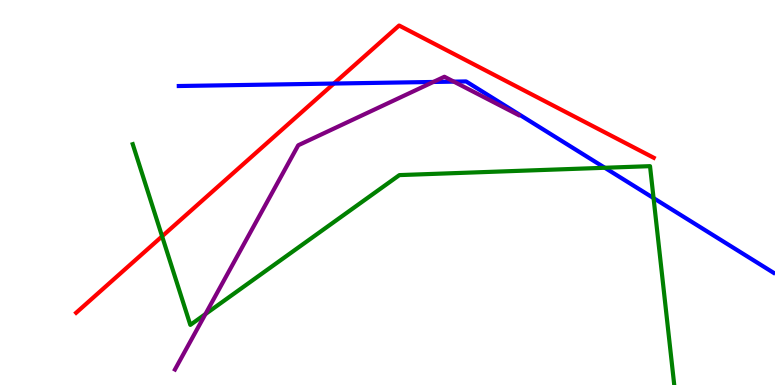[{'lines': ['blue', 'red'], 'intersections': [{'x': 4.31, 'y': 7.83}]}, {'lines': ['green', 'red'], 'intersections': [{'x': 2.09, 'y': 3.86}]}, {'lines': ['purple', 'red'], 'intersections': []}, {'lines': ['blue', 'green'], 'intersections': [{'x': 7.8, 'y': 5.64}, {'x': 8.43, 'y': 4.85}]}, {'lines': ['blue', 'purple'], 'intersections': [{'x': 5.59, 'y': 7.87}, {'x': 5.86, 'y': 7.88}]}, {'lines': ['green', 'purple'], 'intersections': [{'x': 2.65, 'y': 1.84}]}]